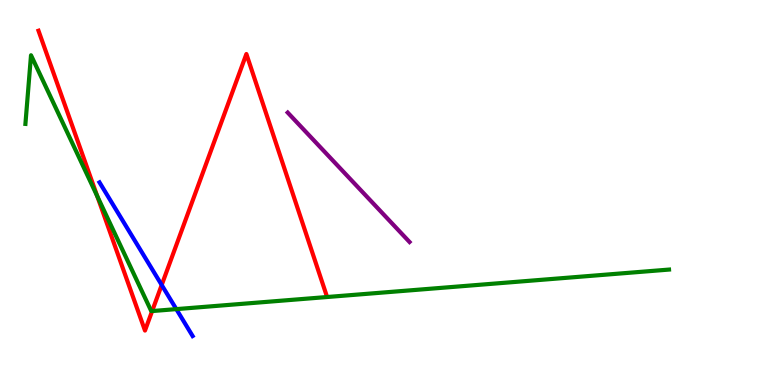[{'lines': ['blue', 'red'], 'intersections': [{'x': 2.09, 'y': 2.6}]}, {'lines': ['green', 'red'], 'intersections': [{'x': 1.25, 'y': 4.91}, {'x': 1.96, 'y': 1.92}]}, {'lines': ['purple', 'red'], 'intersections': []}, {'lines': ['blue', 'green'], 'intersections': [{'x': 2.28, 'y': 1.97}]}, {'lines': ['blue', 'purple'], 'intersections': []}, {'lines': ['green', 'purple'], 'intersections': []}]